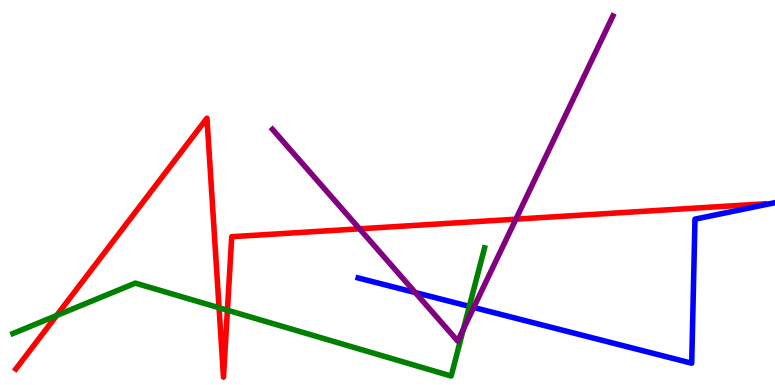[{'lines': ['blue', 'red'], 'intersections': []}, {'lines': ['green', 'red'], 'intersections': [{'x': 0.73, 'y': 1.8}, {'x': 2.83, 'y': 2.01}, {'x': 2.93, 'y': 1.94}]}, {'lines': ['purple', 'red'], 'intersections': [{'x': 4.64, 'y': 4.06}, {'x': 6.66, 'y': 4.31}]}, {'lines': ['blue', 'green'], 'intersections': [{'x': 6.06, 'y': 2.04}]}, {'lines': ['blue', 'purple'], 'intersections': [{'x': 5.36, 'y': 2.4}, {'x': 6.11, 'y': 2.01}]}, {'lines': ['green', 'purple'], 'intersections': [{'x': 5.98, 'y': 1.45}]}]